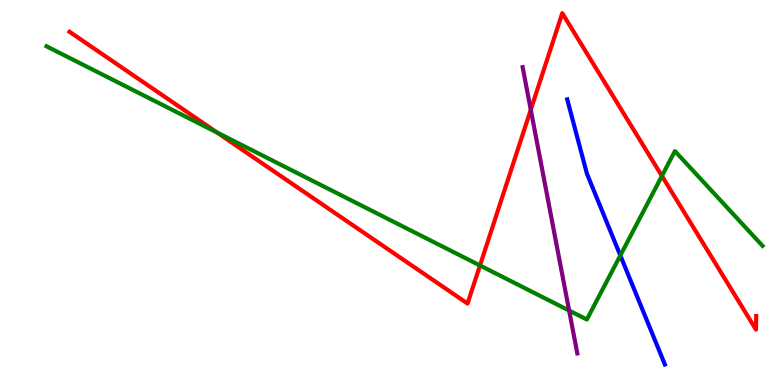[{'lines': ['blue', 'red'], 'intersections': []}, {'lines': ['green', 'red'], 'intersections': [{'x': 2.8, 'y': 6.56}, {'x': 6.19, 'y': 3.1}, {'x': 8.54, 'y': 5.43}]}, {'lines': ['purple', 'red'], 'intersections': [{'x': 6.85, 'y': 7.15}]}, {'lines': ['blue', 'green'], 'intersections': [{'x': 8.0, 'y': 3.36}]}, {'lines': ['blue', 'purple'], 'intersections': []}, {'lines': ['green', 'purple'], 'intersections': [{'x': 7.34, 'y': 1.93}]}]